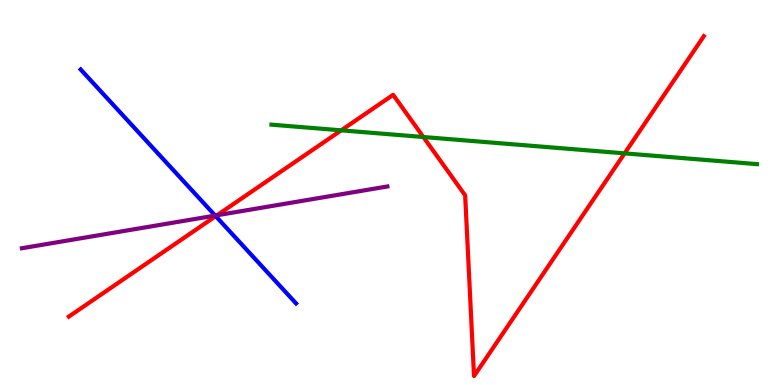[{'lines': ['blue', 'red'], 'intersections': [{'x': 2.78, 'y': 4.39}]}, {'lines': ['green', 'red'], 'intersections': [{'x': 4.4, 'y': 6.61}, {'x': 5.46, 'y': 6.44}, {'x': 8.06, 'y': 6.02}]}, {'lines': ['purple', 'red'], 'intersections': [{'x': 2.8, 'y': 4.41}]}, {'lines': ['blue', 'green'], 'intersections': []}, {'lines': ['blue', 'purple'], 'intersections': [{'x': 2.78, 'y': 4.4}]}, {'lines': ['green', 'purple'], 'intersections': []}]